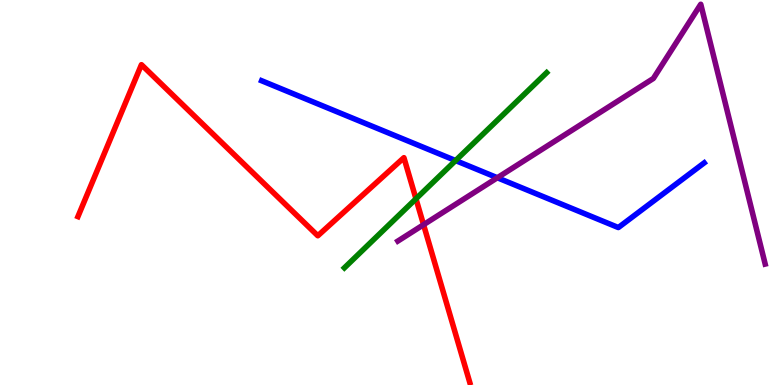[{'lines': ['blue', 'red'], 'intersections': []}, {'lines': ['green', 'red'], 'intersections': [{'x': 5.37, 'y': 4.84}]}, {'lines': ['purple', 'red'], 'intersections': [{'x': 5.47, 'y': 4.16}]}, {'lines': ['blue', 'green'], 'intersections': [{'x': 5.88, 'y': 5.83}]}, {'lines': ['blue', 'purple'], 'intersections': [{'x': 6.42, 'y': 5.38}]}, {'lines': ['green', 'purple'], 'intersections': []}]